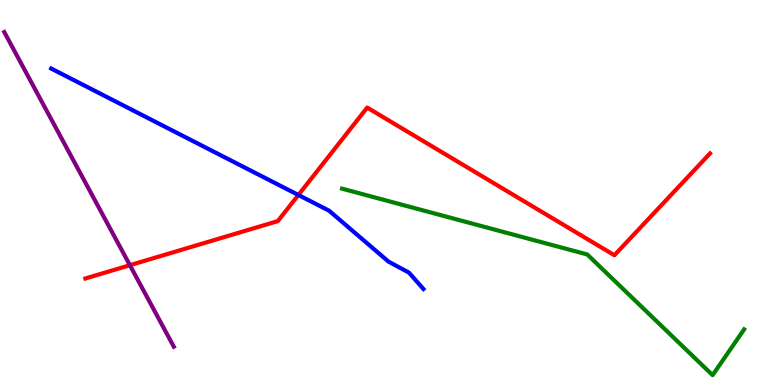[{'lines': ['blue', 'red'], 'intersections': [{'x': 3.85, 'y': 4.94}]}, {'lines': ['green', 'red'], 'intersections': []}, {'lines': ['purple', 'red'], 'intersections': [{'x': 1.68, 'y': 3.11}]}, {'lines': ['blue', 'green'], 'intersections': []}, {'lines': ['blue', 'purple'], 'intersections': []}, {'lines': ['green', 'purple'], 'intersections': []}]